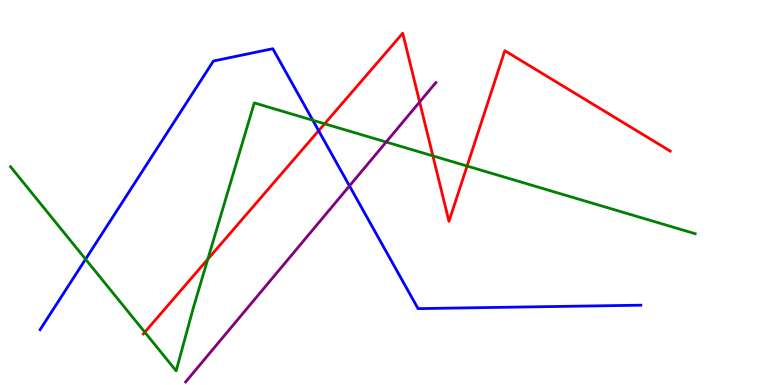[{'lines': ['blue', 'red'], 'intersections': [{'x': 4.11, 'y': 6.6}]}, {'lines': ['green', 'red'], 'intersections': [{'x': 1.87, 'y': 1.37}, {'x': 2.68, 'y': 3.27}, {'x': 4.19, 'y': 6.79}, {'x': 5.59, 'y': 5.95}, {'x': 6.03, 'y': 5.69}]}, {'lines': ['purple', 'red'], 'intersections': [{'x': 5.41, 'y': 7.35}]}, {'lines': ['blue', 'green'], 'intersections': [{'x': 1.1, 'y': 3.27}, {'x': 4.04, 'y': 6.88}]}, {'lines': ['blue', 'purple'], 'intersections': [{'x': 4.51, 'y': 5.17}]}, {'lines': ['green', 'purple'], 'intersections': [{'x': 4.98, 'y': 6.31}]}]